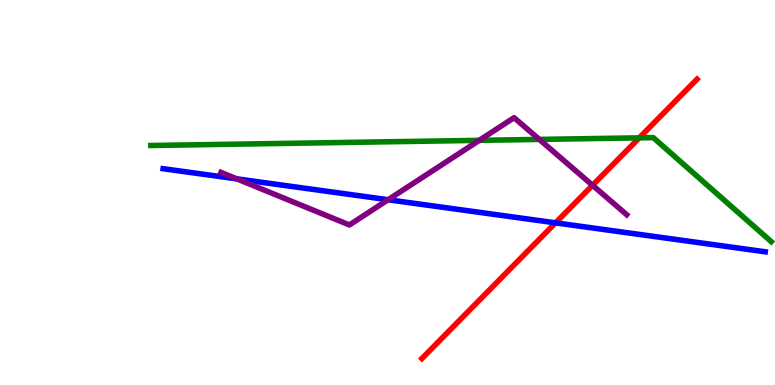[{'lines': ['blue', 'red'], 'intersections': [{'x': 7.17, 'y': 4.21}]}, {'lines': ['green', 'red'], 'intersections': [{'x': 8.25, 'y': 6.42}]}, {'lines': ['purple', 'red'], 'intersections': [{'x': 7.65, 'y': 5.19}]}, {'lines': ['blue', 'green'], 'intersections': []}, {'lines': ['blue', 'purple'], 'intersections': [{'x': 3.06, 'y': 5.35}, {'x': 5.01, 'y': 4.81}]}, {'lines': ['green', 'purple'], 'intersections': [{'x': 6.18, 'y': 6.35}, {'x': 6.96, 'y': 6.38}]}]